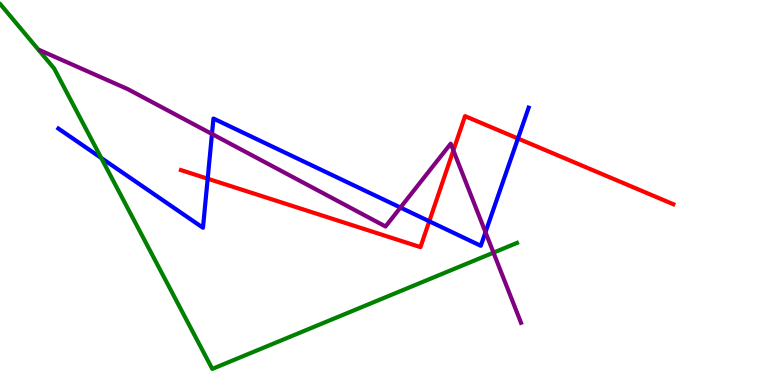[{'lines': ['blue', 'red'], 'intersections': [{'x': 2.68, 'y': 5.36}, {'x': 5.54, 'y': 4.25}, {'x': 6.68, 'y': 6.4}]}, {'lines': ['green', 'red'], 'intersections': []}, {'lines': ['purple', 'red'], 'intersections': [{'x': 5.85, 'y': 6.09}]}, {'lines': ['blue', 'green'], 'intersections': [{'x': 1.31, 'y': 5.9}]}, {'lines': ['blue', 'purple'], 'intersections': [{'x': 2.73, 'y': 6.52}, {'x': 5.17, 'y': 4.61}, {'x': 6.26, 'y': 3.97}]}, {'lines': ['green', 'purple'], 'intersections': [{'x': 6.37, 'y': 3.44}]}]